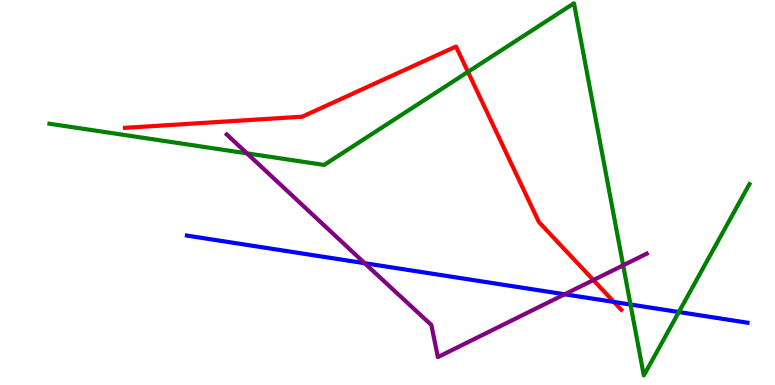[{'lines': ['blue', 'red'], 'intersections': [{'x': 7.92, 'y': 2.16}]}, {'lines': ['green', 'red'], 'intersections': [{'x': 6.04, 'y': 8.13}]}, {'lines': ['purple', 'red'], 'intersections': [{'x': 7.66, 'y': 2.73}]}, {'lines': ['blue', 'green'], 'intersections': [{'x': 8.14, 'y': 2.09}, {'x': 8.76, 'y': 1.9}]}, {'lines': ['blue', 'purple'], 'intersections': [{'x': 4.71, 'y': 3.16}, {'x': 7.29, 'y': 2.36}]}, {'lines': ['green', 'purple'], 'intersections': [{'x': 3.19, 'y': 6.02}, {'x': 8.04, 'y': 3.11}]}]